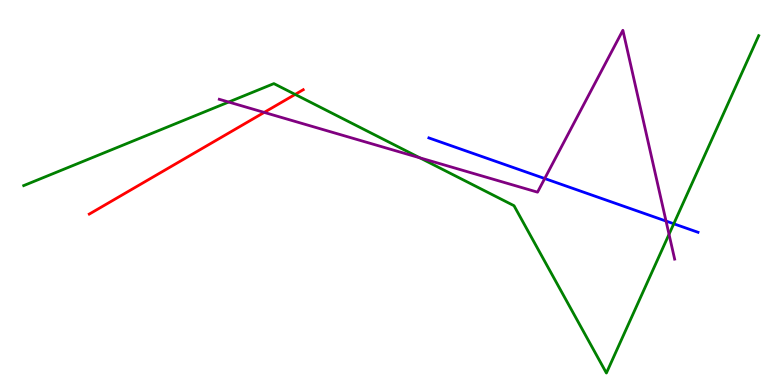[{'lines': ['blue', 'red'], 'intersections': []}, {'lines': ['green', 'red'], 'intersections': [{'x': 3.81, 'y': 7.55}]}, {'lines': ['purple', 'red'], 'intersections': [{'x': 3.41, 'y': 7.08}]}, {'lines': ['blue', 'green'], 'intersections': [{'x': 8.69, 'y': 4.19}]}, {'lines': ['blue', 'purple'], 'intersections': [{'x': 7.03, 'y': 5.36}, {'x': 8.59, 'y': 4.26}]}, {'lines': ['green', 'purple'], 'intersections': [{'x': 2.95, 'y': 7.35}, {'x': 5.42, 'y': 5.9}, {'x': 8.63, 'y': 3.91}]}]